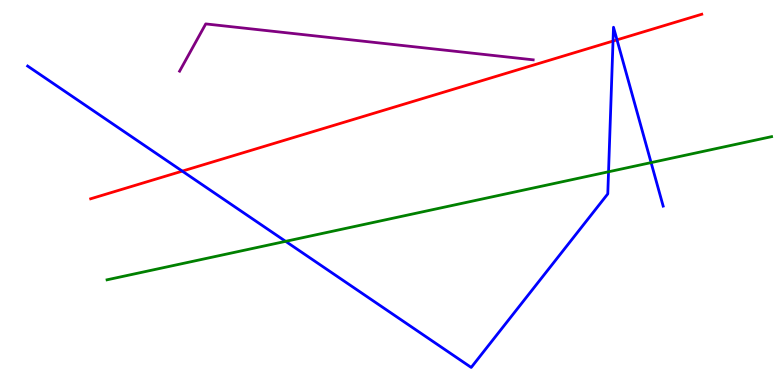[{'lines': ['blue', 'red'], 'intersections': [{'x': 2.35, 'y': 5.56}, {'x': 7.91, 'y': 8.93}, {'x': 7.96, 'y': 8.97}]}, {'lines': ['green', 'red'], 'intersections': []}, {'lines': ['purple', 'red'], 'intersections': []}, {'lines': ['blue', 'green'], 'intersections': [{'x': 3.69, 'y': 3.73}, {'x': 7.85, 'y': 5.54}, {'x': 8.4, 'y': 5.78}]}, {'lines': ['blue', 'purple'], 'intersections': []}, {'lines': ['green', 'purple'], 'intersections': []}]